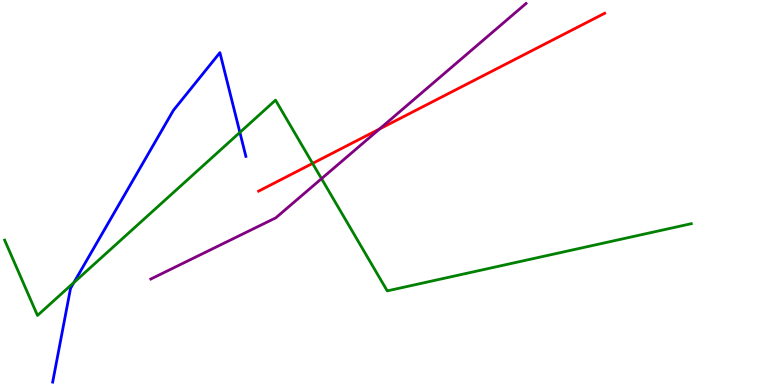[{'lines': ['blue', 'red'], 'intersections': []}, {'lines': ['green', 'red'], 'intersections': [{'x': 4.03, 'y': 5.76}]}, {'lines': ['purple', 'red'], 'intersections': [{'x': 4.9, 'y': 6.65}]}, {'lines': ['blue', 'green'], 'intersections': [{'x': 0.954, 'y': 2.66}, {'x': 3.1, 'y': 6.56}]}, {'lines': ['blue', 'purple'], 'intersections': []}, {'lines': ['green', 'purple'], 'intersections': [{'x': 4.15, 'y': 5.36}]}]